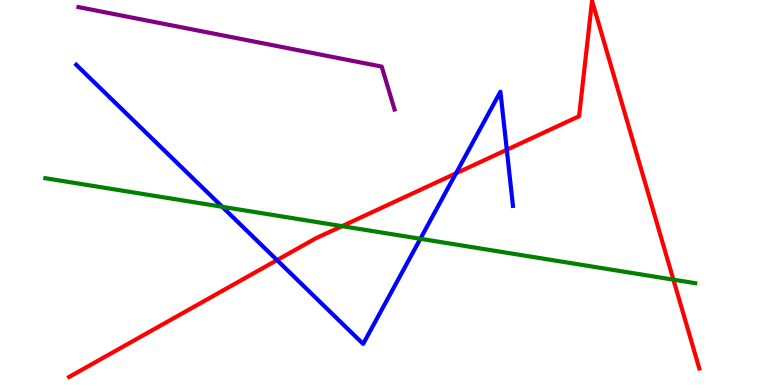[{'lines': ['blue', 'red'], 'intersections': [{'x': 3.57, 'y': 3.24}, {'x': 5.88, 'y': 5.5}, {'x': 6.54, 'y': 6.11}]}, {'lines': ['green', 'red'], 'intersections': [{'x': 4.41, 'y': 4.13}, {'x': 8.69, 'y': 2.74}]}, {'lines': ['purple', 'red'], 'intersections': []}, {'lines': ['blue', 'green'], 'intersections': [{'x': 2.87, 'y': 4.63}, {'x': 5.42, 'y': 3.8}]}, {'lines': ['blue', 'purple'], 'intersections': []}, {'lines': ['green', 'purple'], 'intersections': []}]